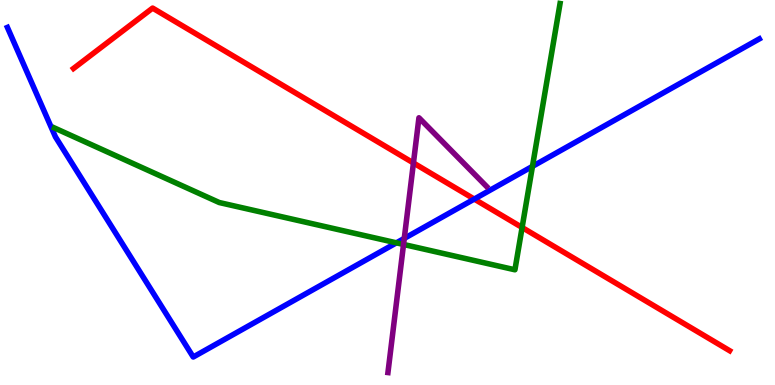[{'lines': ['blue', 'red'], 'intersections': [{'x': 6.12, 'y': 4.83}]}, {'lines': ['green', 'red'], 'intersections': [{'x': 6.74, 'y': 4.09}]}, {'lines': ['purple', 'red'], 'intersections': [{'x': 5.33, 'y': 5.77}]}, {'lines': ['blue', 'green'], 'intersections': [{'x': 5.11, 'y': 3.69}, {'x': 6.87, 'y': 5.68}]}, {'lines': ['blue', 'purple'], 'intersections': [{'x': 5.22, 'y': 3.81}]}, {'lines': ['green', 'purple'], 'intersections': [{'x': 5.21, 'y': 3.65}]}]